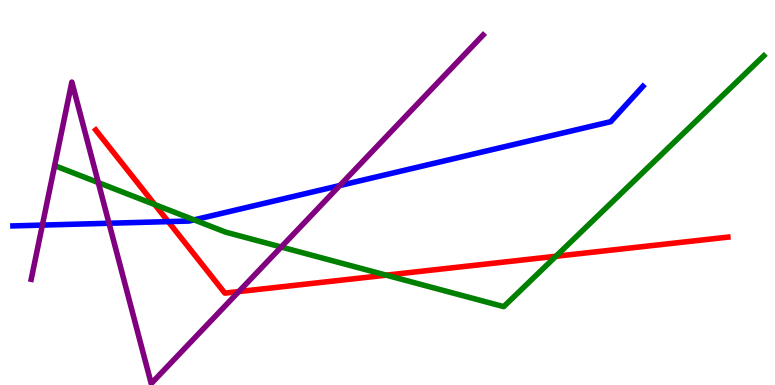[{'lines': ['blue', 'red'], 'intersections': [{'x': 2.17, 'y': 4.24}]}, {'lines': ['green', 'red'], 'intersections': [{'x': 2.0, 'y': 4.69}, {'x': 4.98, 'y': 2.85}, {'x': 7.17, 'y': 3.34}]}, {'lines': ['purple', 'red'], 'intersections': [{'x': 3.08, 'y': 2.43}]}, {'lines': ['blue', 'green'], 'intersections': [{'x': 2.5, 'y': 4.29}]}, {'lines': ['blue', 'purple'], 'intersections': [{'x': 0.547, 'y': 4.15}, {'x': 1.41, 'y': 4.2}, {'x': 4.38, 'y': 5.18}]}, {'lines': ['green', 'purple'], 'intersections': [{'x': 1.27, 'y': 5.26}, {'x': 3.63, 'y': 3.58}]}]